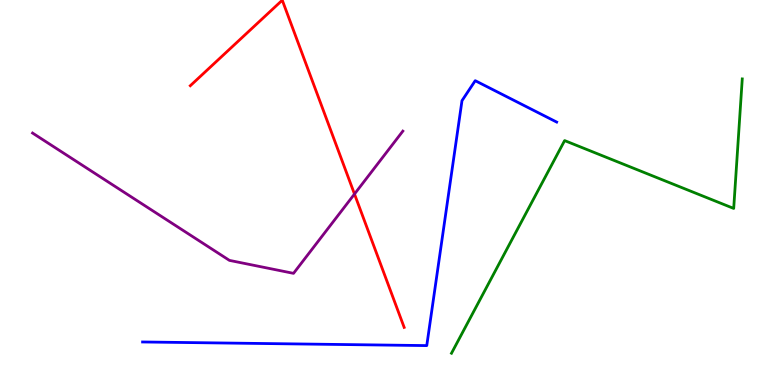[{'lines': ['blue', 'red'], 'intersections': []}, {'lines': ['green', 'red'], 'intersections': []}, {'lines': ['purple', 'red'], 'intersections': [{'x': 4.57, 'y': 4.96}]}, {'lines': ['blue', 'green'], 'intersections': []}, {'lines': ['blue', 'purple'], 'intersections': []}, {'lines': ['green', 'purple'], 'intersections': []}]